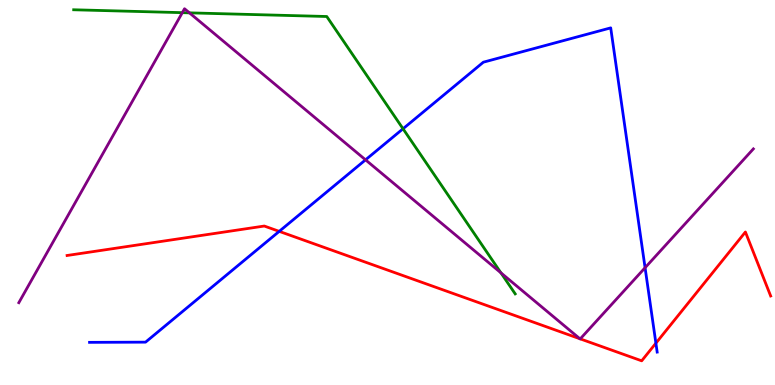[{'lines': ['blue', 'red'], 'intersections': [{'x': 3.6, 'y': 3.99}, {'x': 8.46, 'y': 1.09}]}, {'lines': ['green', 'red'], 'intersections': []}, {'lines': ['purple', 'red'], 'intersections': [{'x': 7.48, 'y': 1.2}, {'x': 7.49, 'y': 1.2}]}, {'lines': ['blue', 'green'], 'intersections': [{'x': 5.2, 'y': 6.66}]}, {'lines': ['blue', 'purple'], 'intersections': [{'x': 4.72, 'y': 5.85}, {'x': 8.32, 'y': 3.05}]}, {'lines': ['green', 'purple'], 'intersections': [{'x': 2.35, 'y': 9.67}, {'x': 2.44, 'y': 9.67}, {'x': 6.46, 'y': 2.91}]}]